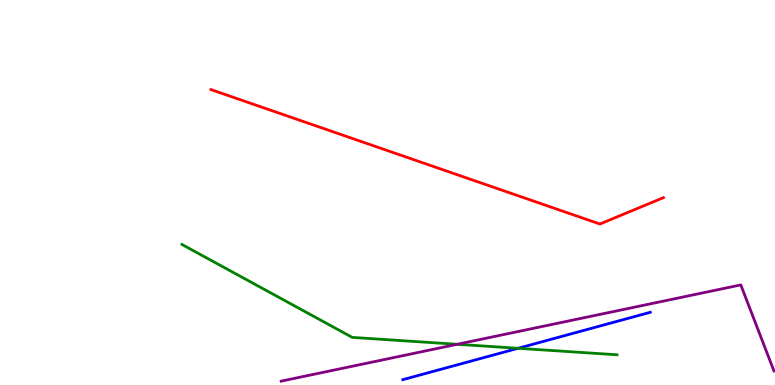[{'lines': ['blue', 'red'], 'intersections': []}, {'lines': ['green', 'red'], 'intersections': []}, {'lines': ['purple', 'red'], 'intersections': []}, {'lines': ['blue', 'green'], 'intersections': [{'x': 6.69, 'y': 0.954}]}, {'lines': ['blue', 'purple'], 'intersections': []}, {'lines': ['green', 'purple'], 'intersections': [{'x': 5.9, 'y': 1.06}]}]